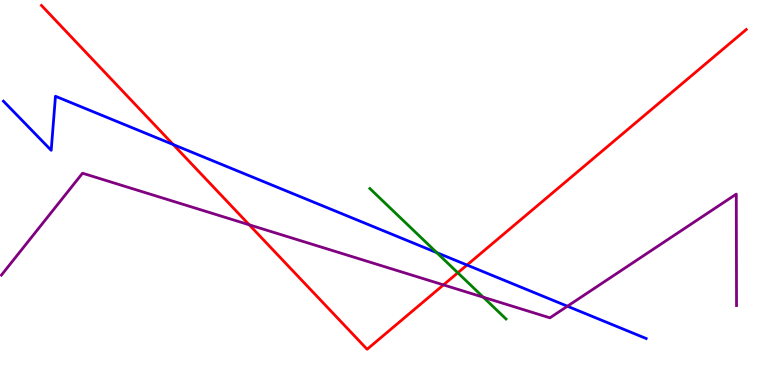[{'lines': ['blue', 'red'], 'intersections': [{'x': 2.24, 'y': 6.25}, {'x': 6.03, 'y': 3.12}]}, {'lines': ['green', 'red'], 'intersections': [{'x': 5.91, 'y': 2.91}]}, {'lines': ['purple', 'red'], 'intersections': [{'x': 3.22, 'y': 4.16}, {'x': 5.72, 'y': 2.6}]}, {'lines': ['blue', 'green'], 'intersections': [{'x': 5.64, 'y': 3.44}]}, {'lines': ['blue', 'purple'], 'intersections': [{'x': 7.32, 'y': 2.05}]}, {'lines': ['green', 'purple'], 'intersections': [{'x': 6.24, 'y': 2.28}]}]